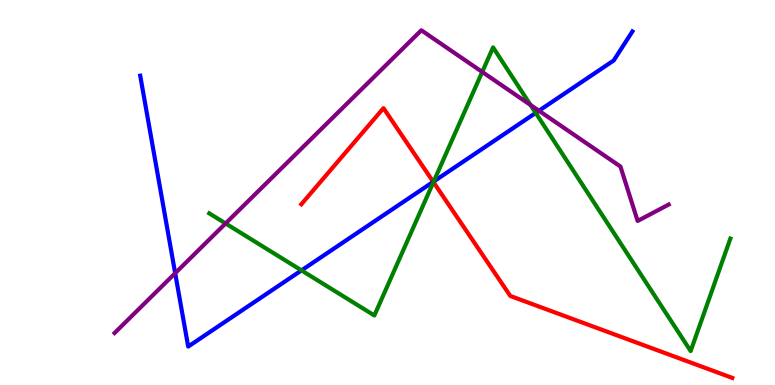[{'lines': ['blue', 'red'], 'intersections': [{'x': 5.59, 'y': 5.28}]}, {'lines': ['green', 'red'], 'intersections': [{'x': 5.59, 'y': 5.27}]}, {'lines': ['purple', 'red'], 'intersections': []}, {'lines': ['blue', 'green'], 'intersections': [{'x': 3.89, 'y': 2.98}, {'x': 5.6, 'y': 5.29}, {'x': 6.91, 'y': 7.07}]}, {'lines': ['blue', 'purple'], 'intersections': [{'x': 2.26, 'y': 2.9}, {'x': 6.95, 'y': 7.12}]}, {'lines': ['green', 'purple'], 'intersections': [{'x': 2.91, 'y': 4.2}, {'x': 6.22, 'y': 8.13}, {'x': 6.85, 'y': 7.27}]}]